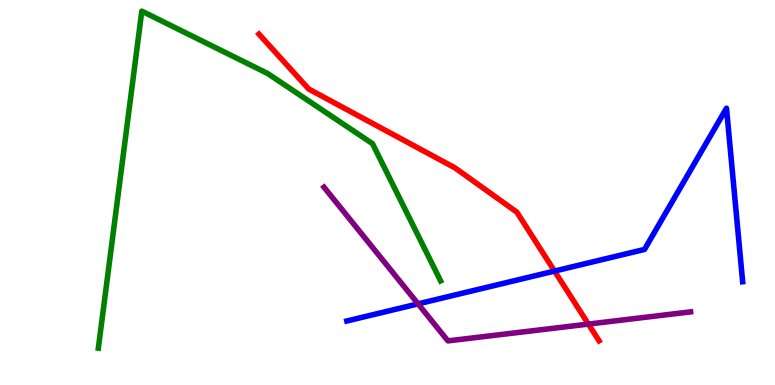[{'lines': ['blue', 'red'], 'intersections': [{'x': 7.15, 'y': 2.96}]}, {'lines': ['green', 'red'], 'intersections': []}, {'lines': ['purple', 'red'], 'intersections': [{'x': 7.59, 'y': 1.58}]}, {'lines': ['blue', 'green'], 'intersections': []}, {'lines': ['blue', 'purple'], 'intersections': [{'x': 5.39, 'y': 2.11}]}, {'lines': ['green', 'purple'], 'intersections': []}]